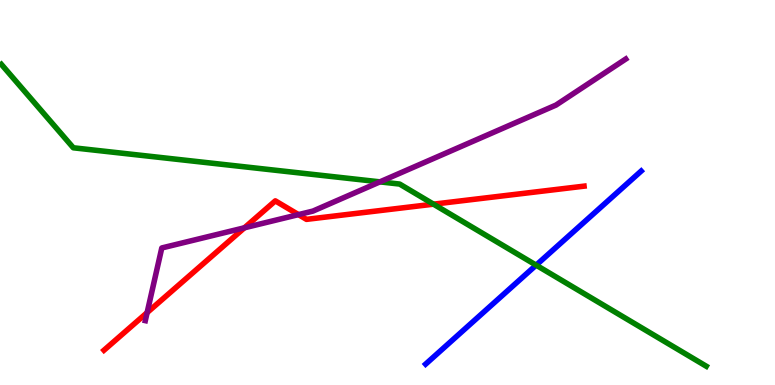[{'lines': ['blue', 'red'], 'intersections': []}, {'lines': ['green', 'red'], 'intersections': [{'x': 5.59, 'y': 4.7}]}, {'lines': ['purple', 'red'], 'intersections': [{'x': 1.9, 'y': 1.88}, {'x': 3.15, 'y': 4.08}, {'x': 3.85, 'y': 4.43}]}, {'lines': ['blue', 'green'], 'intersections': [{'x': 6.92, 'y': 3.11}]}, {'lines': ['blue', 'purple'], 'intersections': []}, {'lines': ['green', 'purple'], 'intersections': [{'x': 4.9, 'y': 5.28}]}]